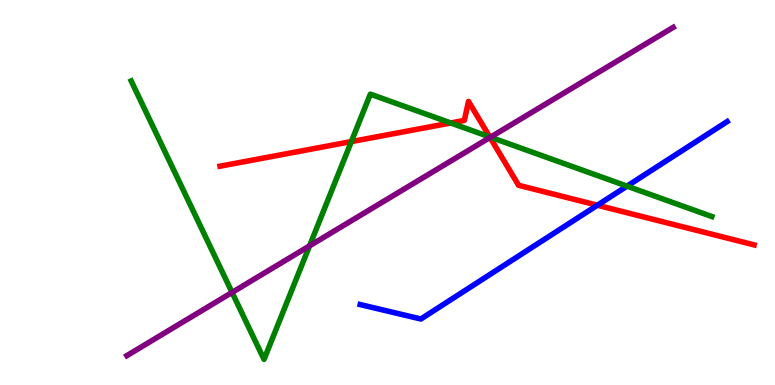[{'lines': ['blue', 'red'], 'intersections': [{'x': 7.71, 'y': 4.67}]}, {'lines': ['green', 'red'], 'intersections': [{'x': 4.53, 'y': 6.32}, {'x': 5.82, 'y': 6.81}, {'x': 6.32, 'y': 6.44}]}, {'lines': ['purple', 'red'], 'intersections': [{'x': 6.32, 'y': 6.43}]}, {'lines': ['blue', 'green'], 'intersections': [{'x': 8.09, 'y': 5.17}]}, {'lines': ['blue', 'purple'], 'intersections': []}, {'lines': ['green', 'purple'], 'intersections': [{'x': 2.99, 'y': 2.4}, {'x': 3.99, 'y': 3.61}, {'x': 6.33, 'y': 6.44}]}]